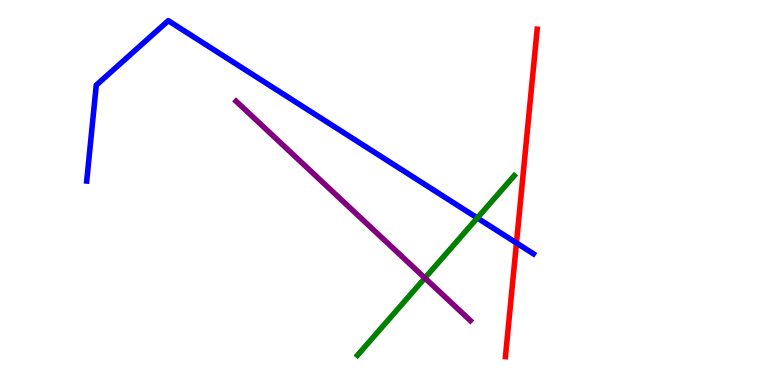[{'lines': ['blue', 'red'], 'intersections': [{'x': 6.66, 'y': 3.69}]}, {'lines': ['green', 'red'], 'intersections': []}, {'lines': ['purple', 'red'], 'intersections': []}, {'lines': ['blue', 'green'], 'intersections': [{'x': 6.16, 'y': 4.34}]}, {'lines': ['blue', 'purple'], 'intersections': []}, {'lines': ['green', 'purple'], 'intersections': [{'x': 5.48, 'y': 2.78}]}]